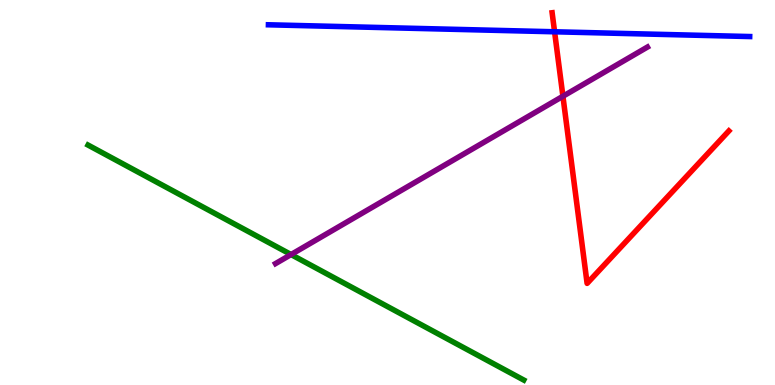[{'lines': ['blue', 'red'], 'intersections': [{'x': 7.16, 'y': 9.17}]}, {'lines': ['green', 'red'], 'intersections': []}, {'lines': ['purple', 'red'], 'intersections': [{'x': 7.26, 'y': 7.5}]}, {'lines': ['blue', 'green'], 'intersections': []}, {'lines': ['blue', 'purple'], 'intersections': []}, {'lines': ['green', 'purple'], 'intersections': [{'x': 3.76, 'y': 3.39}]}]